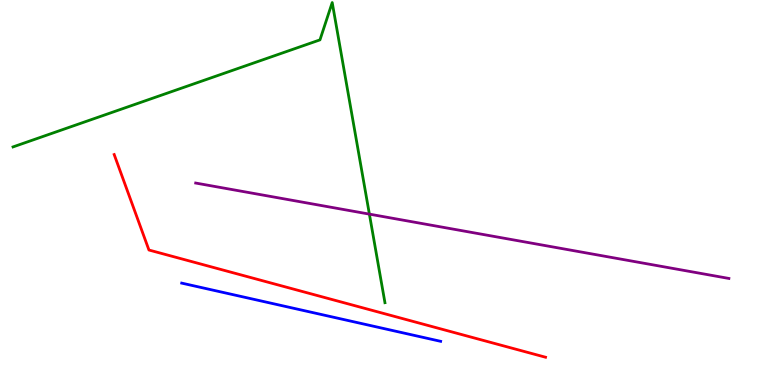[{'lines': ['blue', 'red'], 'intersections': []}, {'lines': ['green', 'red'], 'intersections': []}, {'lines': ['purple', 'red'], 'intersections': []}, {'lines': ['blue', 'green'], 'intersections': []}, {'lines': ['blue', 'purple'], 'intersections': []}, {'lines': ['green', 'purple'], 'intersections': [{'x': 4.77, 'y': 4.44}]}]